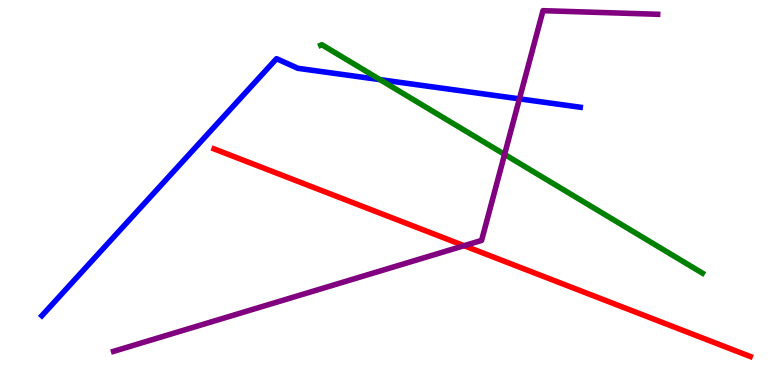[{'lines': ['blue', 'red'], 'intersections': []}, {'lines': ['green', 'red'], 'intersections': []}, {'lines': ['purple', 'red'], 'intersections': [{'x': 5.99, 'y': 3.62}]}, {'lines': ['blue', 'green'], 'intersections': [{'x': 4.9, 'y': 7.93}]}, {'lines': ['blue', 'purple'], 'intersections': [{'x': 6.7, 'y': 7.43}]}, {'lines': ['green', 'purple'], 'intersections': [{'x': 6.51, 'y': 5.99}]}]